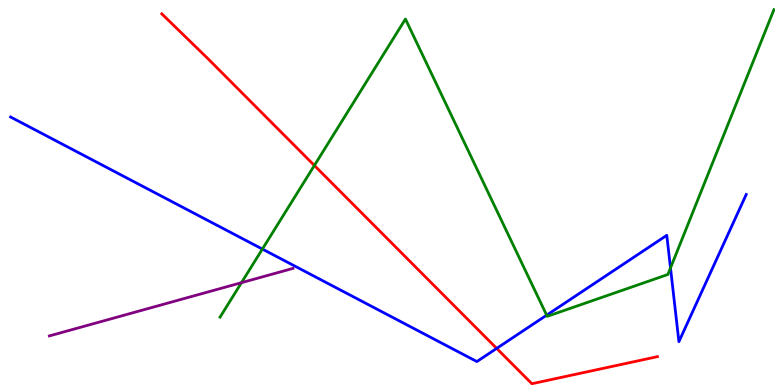[{'lines': ['blue', 'red'], 'intersections': [{'x': 6.41, 'y': 0.951}]}, {'lines': ['green', 'red'], 'intersections': [{'x': 4.06, 'y': 5.7}]}, {'lines': ['purple', 'red'], 'intersections': []}, {'lines': ['blue', 'green'], 'intersections': [{'x': 3.39, 'y': 3.53}, {'x': 7.05, 'y': 1.81}, {'x': 8.65, 'y': 3.04}]}, {'lines': ['blue', 'purple'], 'intersections': []}, {'lines': ['green', 'purple'], 'intersections': [{'x': 3.12, 'y': 2.66}]}]